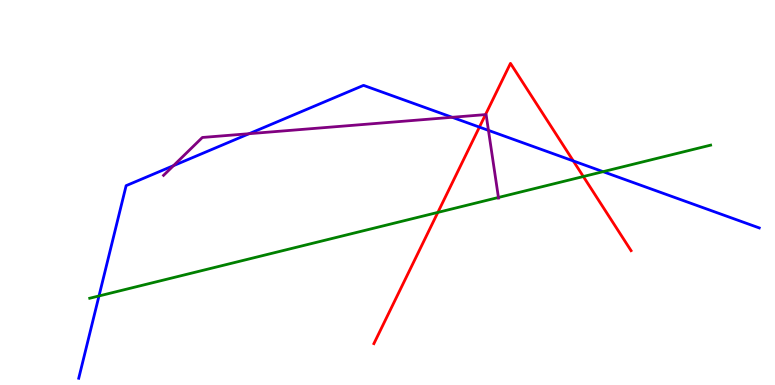[{'lines': ['blue', 'red'], 'intersections': [{'x': 6.19, 'y': 6.7}, {'x': 7.4, 'y': 5.82}]}, {'lines': ['green', 'red'], 'intersections': [{'x': 5.65, 'y': 4.48}, {'x': 7.53, 'y': 5.41}]}, {'lines': ['purple', 'red'], 'intersections': [{'x': 6.26, 'y': 7.02}]}, {'lines': ['blue', 'green'], 'intersections': [{'x': 1.28, 'y': 2.31}, {'x': 7.78, 'y': 5.54}]}, {'lines': ['blue', 'purple'], 'intersections': [{'x': 2.24, 'y': 5.7}, {'x': 3.22, 'y': 6.53}, {'x': 5.83, 'y': 6.95}, {'x': 6.3, 'y': 6.61}]}, {'lines': ['green', 'purple'], 'intersections': [{'x': 6.43, 'y': 4.87}]}]